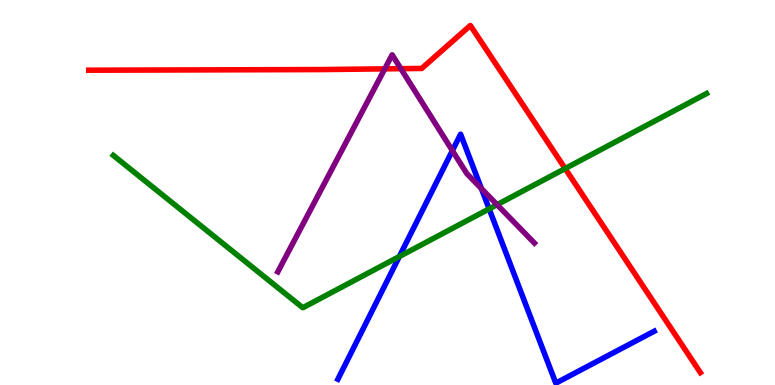[{'lines': ['blue', 'red'], 'intersections': []}, {'lines': ['green', 'red'], 'intersections': [{'x': 7.29, 'y': 5.62}]}, {'lines': ['purple', 'red'], 'intersections': [{'x': 4.96, 'y': 8.21}, {'x': 5.17, 'y': 8.22}]}, {'lines': ['blue', 'green'], 'intersections': [{'x': 5.15, 'y': 3.34}, {'x': 6.31, 'y': 4.57}]}, {'lines': ['blue', 'purple'], 'intersections': [{'x': 5.84, 'y': 6.09}, {'x': 6.21, 'y': 5.1}]}, {'lines': ['green', 'purple'], 'intersections': [{'x': 6.41, 'y': 4.68}]}]